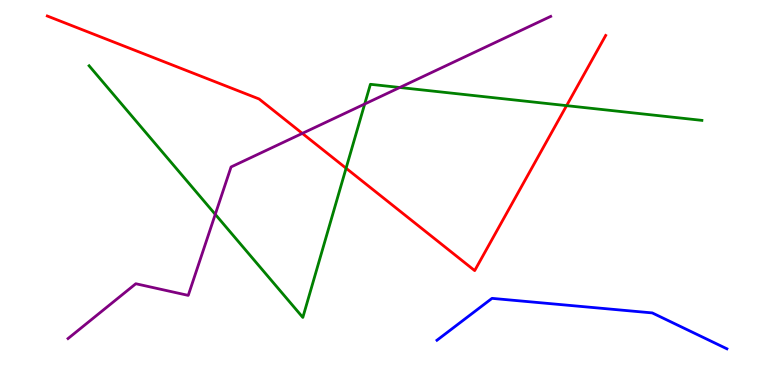[{'lines': ['blue', 'red'], 'intersections': []}, {'lines': ['green', 'red'], 'intersections': [{'x': 4.47, 'y': 5.63}, {'x': 7.31, 'y': 7.26}]}, {'lines': ['purple', 'red'], 'intersections': [{'x': 3.9, 'y': 6.54}]}, {'lines': ['blue', 'green'], 'intersections': []}, {'lines': ['blue', 'purple'], 'intersections': []}, {'lines': ['green', 'purple'], 'intersections': [{'x': 2.78, 'y': 4.43}, {'x': 4.71, 'y': 7.3}, {'x': 5.16, 'y': 7.73}]}]